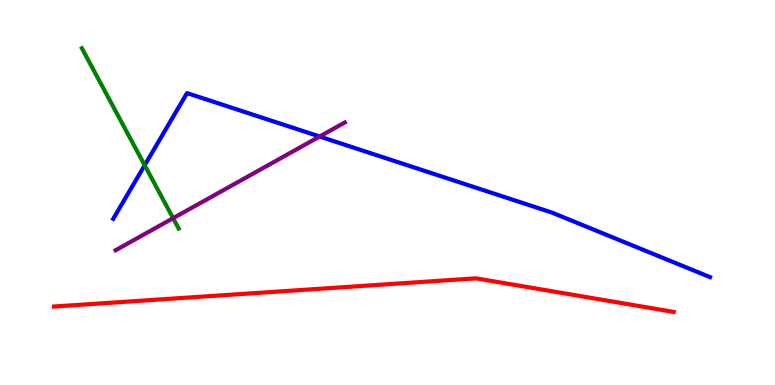[{'lines': ['blue', 'red'], 'intersections': []}, {'lines': ['green', 'red'], 'intersections': []}, {'lines': ['purple', 'red'], 'intersections': []}, {'lines': ['blue', 'green'], 'intersections': [{'x': 1.87, 'y': 5.71}]}, {'lines': ['blue', 'purple'], 'intersections': [{'x': 4.12, 'y': 6.45}]}, {'lines': ['green', 'purple'], 'intersections': [{'x': 2.23, 'y': 4.33}]}]